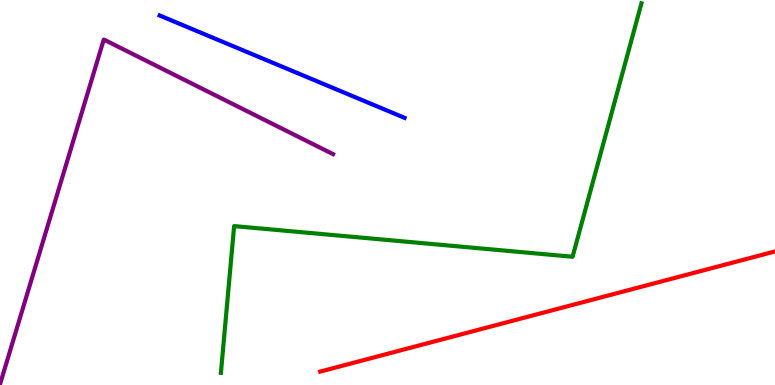[{'lines': ['blue', 'red'], 'intersections': []}, {'lines': ['green', 'red'], 'intersections': []}, {'lines': ['purple', 'red'], 'intersections': []}, {'lines': ['blue', 'green'], 'intersections': []}, {'lines': ['blue', 'purple'], 'intersections': []}, {'lines': ['green', 'purple'], 'intersections': []}]